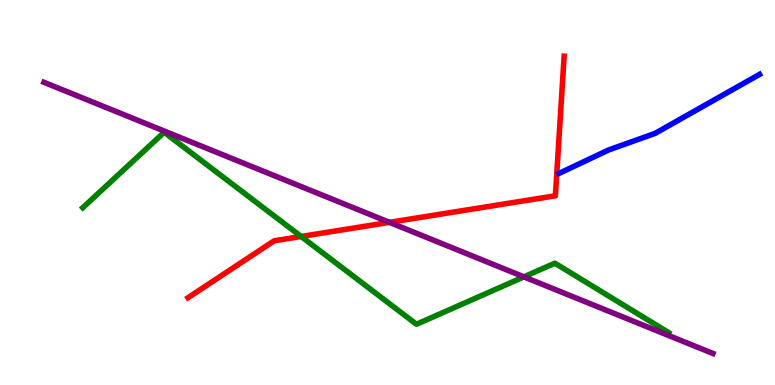[{'lines': ['blue', 'red'], 'intersections': []}, {'lines': ['green', 'red'], 'intersections': [{'x': 3.89, 'y': 3.86}]}, {'lines': ['purple', 'red'], 'intersections': [{'x': 5.03, 'y': 4.22}]}, {'lines': ['blue', 'green'], 'intersections': []}, {'lines': ['blue', 'purple'], 'intersections': []}, {'lines': ['green', 'purple'], 'intersections': [{'x': 6.76, 'y': 2.81}]}]